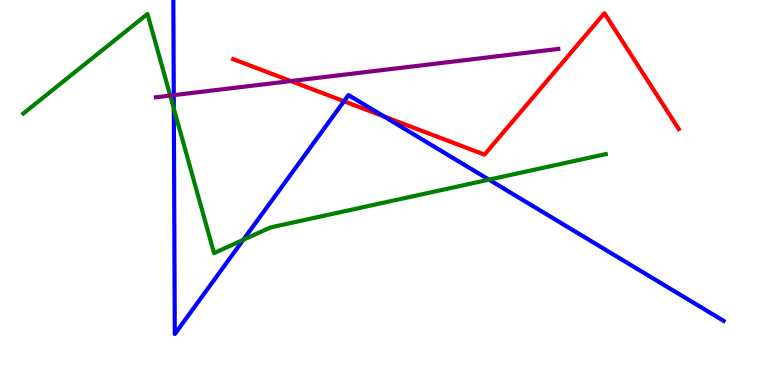[{'lines': ['blue', 'red'], 'intersections': [{'x': 4.44, 'y': 7.37}, {'x': 4.95, 'y': 6.98}]}, {'lines': ['green', 'red'], 'intersections': []}, {'lines': ['purple', 'red'], 'intersections': [{'x': 3.75, 'y': 7.89}]}, {'lines': ['blue', 'green'], 'intersections': [{'x': 2.24, 'y': 7.18}, {'x': 3.14, 'y': 3.77}, {'x': 6.31, 'y': 5.33}]}, {'lines': ['blue', 'purple'], 'intersections': [{'x': 2.24, 'y': 7.53}]}, {'lines': ['green', 'purple'], 'intersections': [{'x': 2.2, 'y': 7.52}]}]